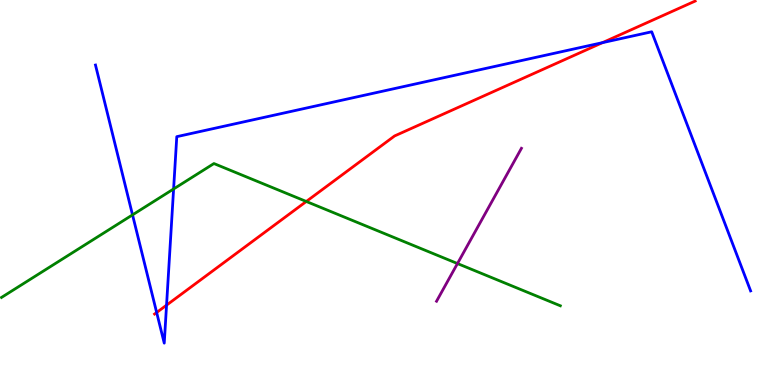[{'lines': ['blue', 'red'], 'intersections': [{'x': 2.02, 'y': 1.88}, {'x': 2.15, 'y': 2.07}, {'x': 7.77, 'y': 8.89}]}, {'lines': ['green', 'red'], 'intersections': [{'x': 3.95, 'y': 4.77}]}, {'lines': ['purple', 'red'], 'intersections': []}, {'lines': ['blue', 'green'], 'intersections': [{'x': 1.71, 'y': 4.42}, {'x': 2.24, 'y': 5.09}]}, {'lines': ['blue', 'purple'], 'intersections': []}, {'lines': ['green', 'purple'], 'intersections': [{'x': 5.9, 'y': 3.15}]}]